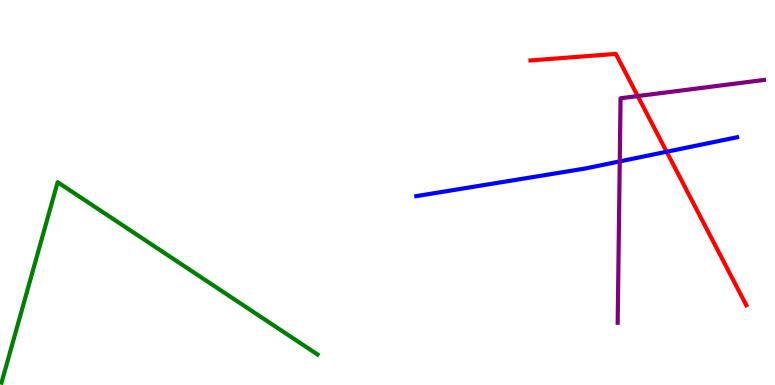[{'lines': ['blue', 'red'], 'intersections': [{'x': 8.6, 'y': 6.06}]}, {'lines': ['green', 'red'], 'intersections': []}, {'lines': ['purple', 'red'], 'intersections': [{'x': 8.23, 'y': 7.5}]}, {'lines': ['blue', 'green'], 'intersections': []}, {'lines': ['blue', 'purple'], 'intersections': [{'x': 8.0, 'y': 5.81}]}, {'lines': ['green', 'purple'], 'intersections': []}]